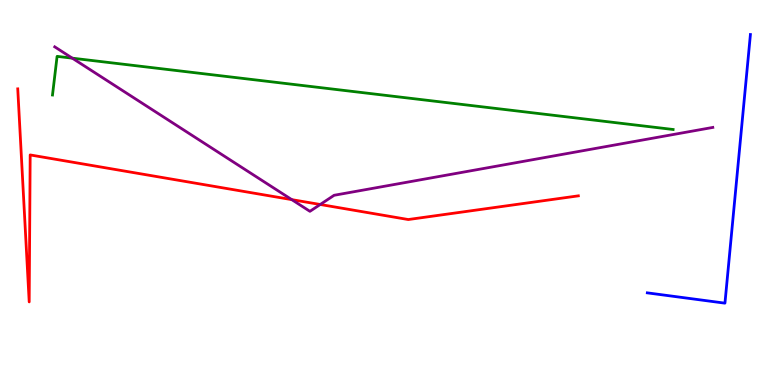[{'lines': ['blue', 'red'], 'intersections': []}, {'lines': ['green', 'red'], 'intersections': []}, {'lines': ['purple', 'red'], 'intersections': [{'x': 3.76, 'y': 4.81}, {'x': 4.13, 'y': 4.69}]}, {'lines': ['blue', 'green'], 'intersections': []}, {'lines': ['blue', 'purple'], 'intersections': []}, {'lines': ['green', 'purple'], 'intersections': [{'x': 0.933, 'y': 8.49}]}]